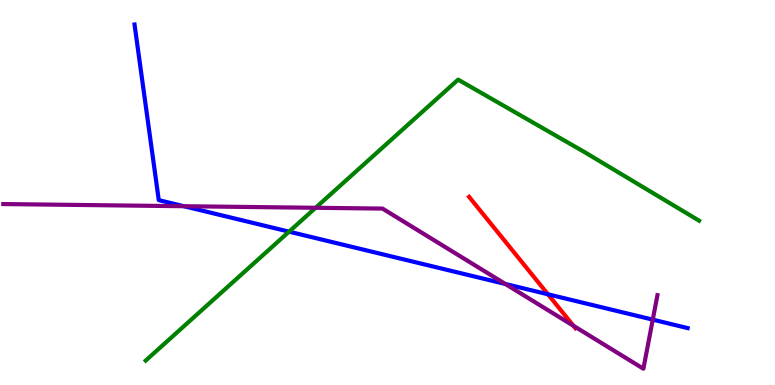[{'lines': ['blue', 'red'], 'intersections': [{'x': 7.07, 'y': 2.36}]}, {'lines': ['green', 'red'], 'intersections': []}, {'lines': ['purple', 'red'], 'intersections': [{'x': 7.4, 'y': 1.54}]}, {'lines': ['blue', 'green'], 'intersections': [{'x': 3.73, 'y': 3.98}]}, {'lines': ['blue', 'purple'], 'intersections': [{'x': 2.37, 'y': 4.64}, {'x': 6.52, 'y': 2.62}, {'x': 8.42, 'y': 1.7}]}, {'lines': ['green', 'purple'], 'intersections': [{'x': 4.07, 'y': 4.6}]}]